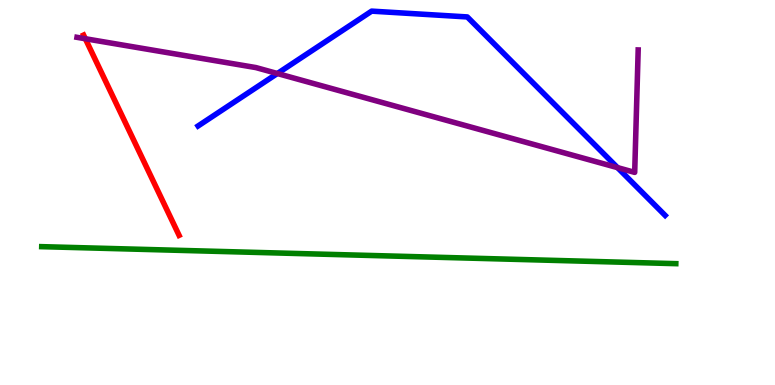[{'lines': ['blue', 'red'], 'intersections': []}, {'lines': ['green', 'red'], 'intersections': []}, {'lines': ['purple', 'red'], 'intersections': [{'x': 1.1, 'y': 8.99}]}, {'lines': ['blue', 'green'], 'intersections': []}, {'lines': ['blue', 'purple'], 'intersections': [{'x': 3.58, 'y': 8.09}, {'x': 7.97, 'y': 5.65}]}, {'lines': ['green', 'purple'], 'intersections': []}]